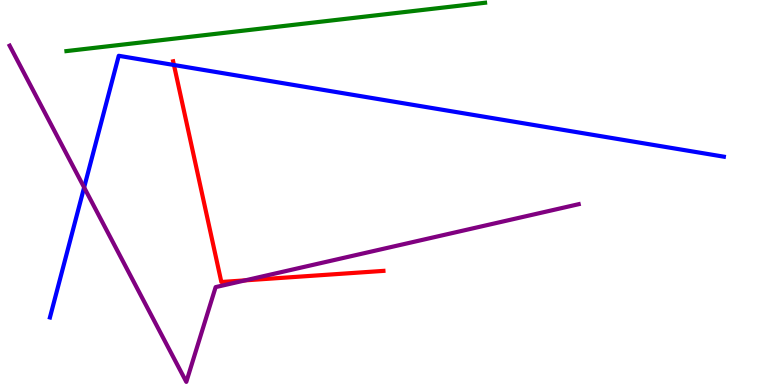[{'lines': ['blue', 'red'], 'intersections': [{'x': 2.24, 'y': 8.31}]}, {'lines': ['green', 'red'], 'intersections': []}, {'lines': ['purple', 'red'], 'intersections': [{'x': 3.16, 'y': 2.72}]}, {'lines': ['blue', 'green'], 'intersections': []}, {'lines': ['blue', 'purple'], 'intersections': [{'x': 1.09, 'y': 5.13}]}, {'lines': ['green', 'purple'], 'intersections': []}]